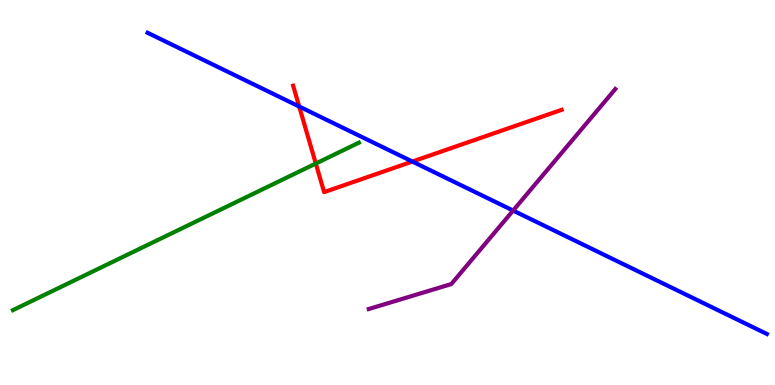[{'lines': ['blue', 'red'], 'intersections': [{'x': 3.86, 'y': 7.23}, {'x': 5.32, 'y': 5.8}]}, {'lines': ['green', 'red'], 'intersections': [{'x': 4.07, 'y': 5.75}]}, {'lines': ['purple', 'red'], 'intersections': []}, {'lines': ['blue', 'green'], 'intersections': []}, {'lines': ['blue', 'purple'], 'intersections': [{'x': 6.62, 'y': 4.53}]}, {'lines': ['green', 'purple'], 'intersections': []}]